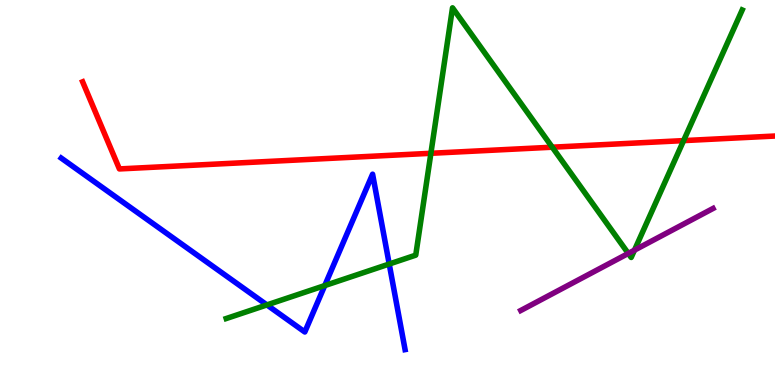[{'lines': ['blue', 'red'], 'intersections': []}, {'lines': ['green', 'red'], 'intersections': [{'x': 5.56, 'y': 6.02}, {'x': 7.13, 'y': 6.18}, {'x': 8.82, 'y': 6.35}]}, {'lines': ['purple', 'red'], 'intersections': []}, {'lines': ['blue', 'green'], 'intersections': [{'x': 3.44, 'y': 2.08}, {'x': 4.19, 'y': 2.58}, {'x': 5.02, 'y': 3.14}]}, {'lines': ['blue', 'purple'], 'intersections': []}, {'lines': ['green', 'purple'], 'intersections': [{'x': 8.11, 'y': 3.42}, {'x': 8.19, 'y': 3.5}]}]